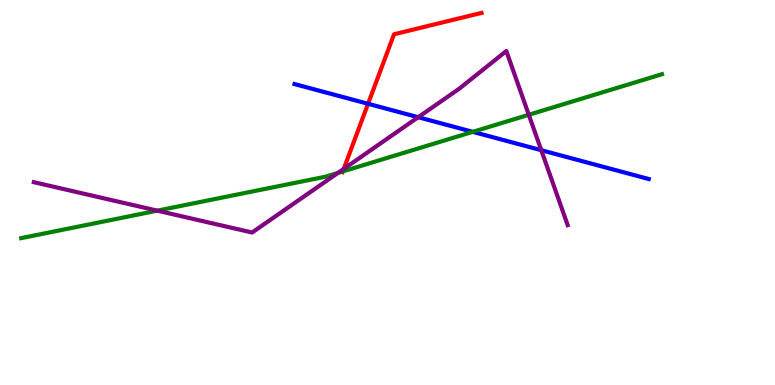[{'lines': ['blue', 'red'], 'intersections': [{'x': 4.75, 'y': 7.3}]}, {'lines': ['green', 'red'], 'intersections': [{'x': 4.42, 'y': 5.55}]}, {'lines': ['purple', 'red'], 'intersections': [{'x': 4.44, 'y': 5.61}]}, {'lines': ['blue', 'green'], 'intersections': [{'x': 6.1, 'y': 6.58}]}, {'lines': ['blue', 'purple'], 'intersections': [{'x': 5.4, 'y': 6.96}, {'x': 6.98, 'y': 6.1}]}, {'lines': ['green', 'purple'], 'intersections': [{'x': 2.03, 'y': 4.53}, {'x': 4.36, 'y': 5.51}, {'x': 6.82, 'y': 7.02}]}]